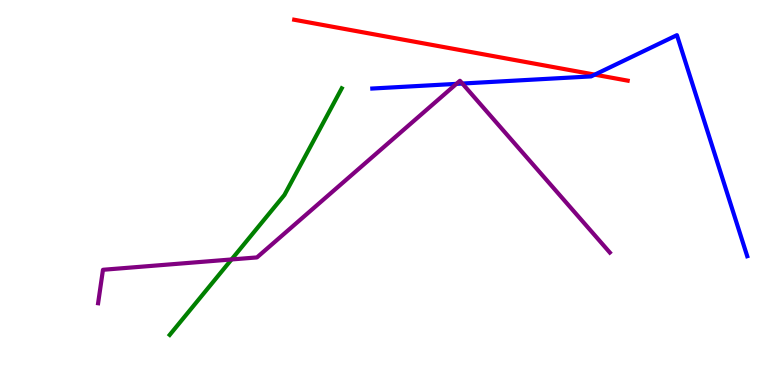[{'lines': ['blue', 'red'], 'intersections': [{'x': 7.67, 'y': 8.06}]}, {'lines': ['green', 'red'], 'intersections': []}, {'lines': ['purple', 'red'], 'intersections': []}, {'lines': ['blue', 'green'], 'intersections': []}, {'lines': ['blue', 'purple'], 'intersections': [{'x': 5.89, 'y': 7.82}, {'x': 5.97, 'y': 7.83}]}, {'lines': ['green', 'purple'], 'intersections': [{'x': 2.99, 'y': 3.26}]}]